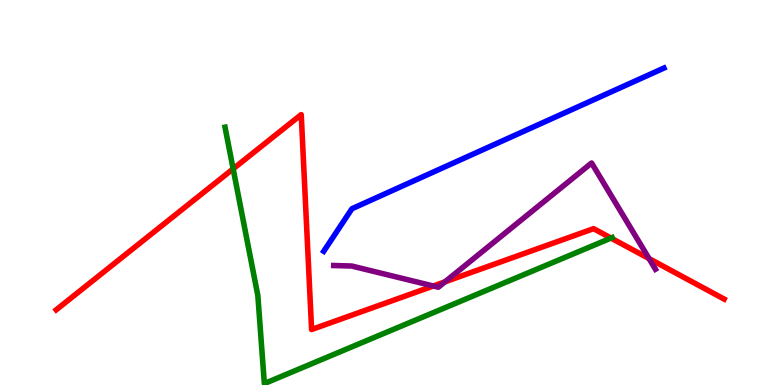[{'lines': ['blue', 'red'], 'intersections': []}, {'lines': ['green', 'red'], 'intersections': [{'x': 3.01, 'y': 5.61}, {'x': 7.88, 'y': 3.82}]}, {'lines': ['purple', 'red'], 'intersections': [{'x': 5.59, 'y': 2.57}, {'x': 5.74, 'y': 2.68}, {'x': 8.37, 'y': 3.28}]}, {'lines': ['blue', 'green'], 'intersections': []}, {'lines': ['blue', 'purple'], 'intersections': []}, {'lines': ['green', 'purple'], 'intersections': []}]